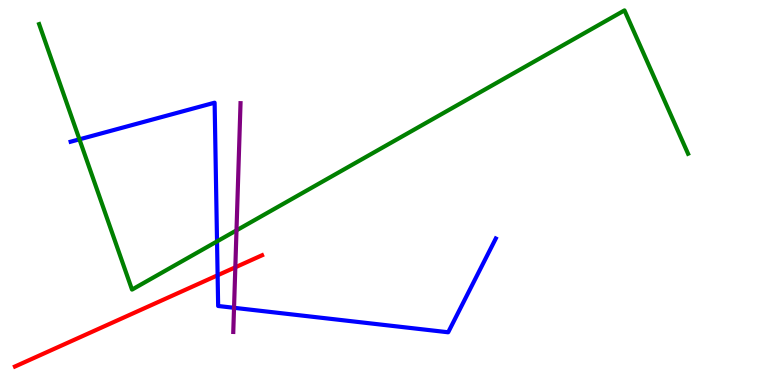[{'lines': ['blue', 'red'], 'intersections': [{'x': 2.81, 'y': 2.85}]}, {'lines': ['green', 'red'], 'intersections': []}, {'lines': ['purple', 'red'], 'intersections': [{'x': 3.04, 'y': 3.06}]}, {'lines': ['blue', 'green'], 'intersections': [{'x': 1.02, 'y': 6.38}, {'x': 2.8, 'y': 3.73}]}, {'lines': ['blue', 'purple'], 'intersections': [{'x': 3.02, 'y': 2.01}]}, {'lines': ['green', 'purple'], 'intersections': [{'x': 3.05, 'y': 4.02}]}]